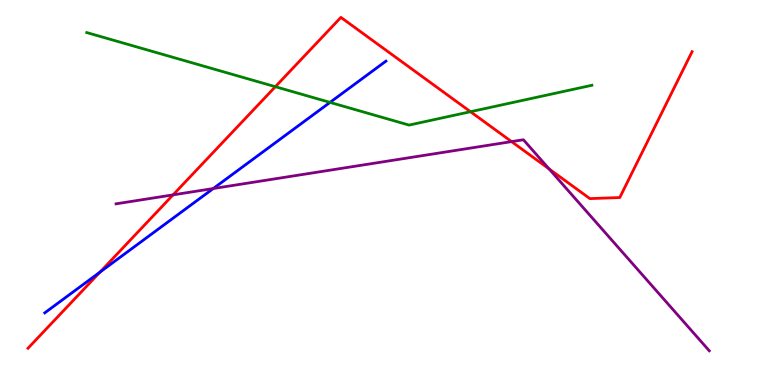[{'lines': ['blue', 'red'], 'intersections': [{'x': 1.29, 'y': 2.93}]}, {'lines': ['green', 'red'], 'intersections': [{'x': 3.55, 'y': 7.75}, {'x': 6.07, 'y': 7.1}]}, {'lines': ['purple', 'red'], 'intersections': [{'x': 2.23, 'y': 4.94}, {'x': 6.6, 'y': 6.32}, {'x': 7.09, 'y': 5.61}]}, {'lines': ['blue', 'green'], 'intersections': [{'x': 4.26, 'y': 7.34}]}, {'lines': ['blue', 'purple'], 'intersections': [{'x': 2.75, 'y': 5.1}]}, {'lines': ['green', 'purple'], 'intersections': []}]